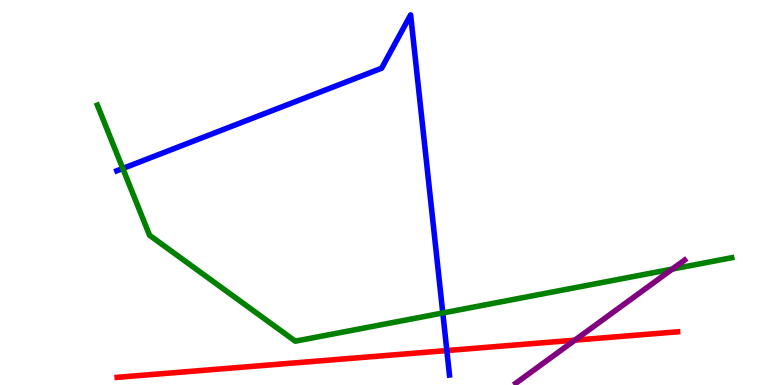[{'lines': ['blue', 'red'], 'intersections': [{'x': 5.77, 'y': 0.895}]}, {'lines': ['green', 'red'], 'intersections': []}, {'lines': ['purple', 'red'], 'intersections': [{'x': 7.42, 'y': 1.16}]}, {'lines': ['blue', 'green'], 'intersections': [{'x': 1.58, 'y': 5.62}, {'x': 5.71, 'y': 1.87}]}, {'lines': ['blue', 'purple'], 'intersections': []}, {'lines': ['green', 'purple'], 'intersections': [{'x': 8.68, 'y': 3.01}]}]